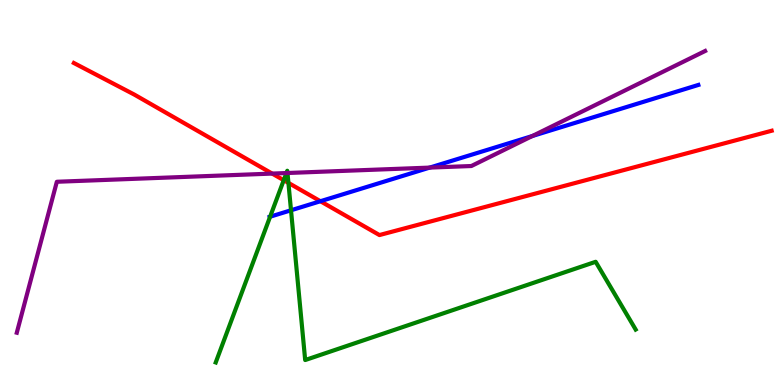[{'lines': ['blue', 'red'], 'intersections': [{'x': 4.13, 'y': 4.77}]}, {'lines': ['green', 'red'], 'intersections': [{'x': 3.66, 'y': 5.32}, {'x': 3.72, 'y': 5.25}]}, {'lines': ['purple', 'red'], 'intersections': [{'x': 3.51, 'y': 5.49}]}, {'lines': ['blue', 'green'], 'intersections': [{'x': 3.49, 'y': 4.37}, {'x': 3.75, 'y': 4.54}]}, {'lines': ['blue', 'purple'], 'intersections': [{'x': 5.54, 'y': 5.65}, {'x': 6.87, 'y': 6.47}]}, {'lines': ['green', 'purple'], 'intersections': [{'x': 3.7, 'y': 5.51}, {'x': 3.71, 'y': 5.51}]}]